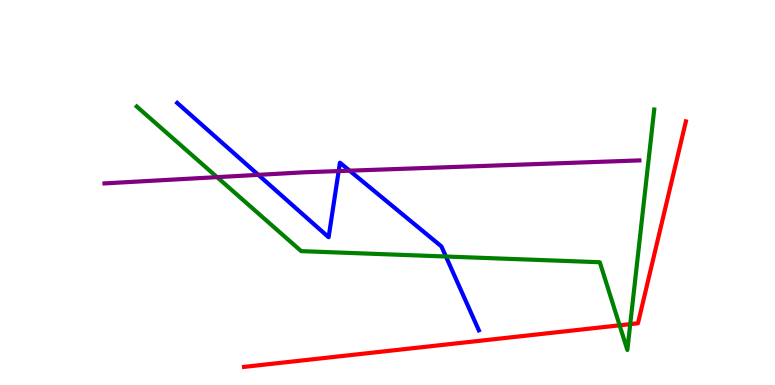[{'lines': ['blue', 'red'], 'intersections': []}, {'lines': ['green', 'red'], 'intersections': [{'x': 8.0, 'y': 1.55}, {'x': 8.13, 'y': 1.58}]}, {'lines': ['purple', 'red'], 'intersections': []}, {'lines': ['blue', 'green'], 'intersections': [{'x': 5.75, 'y': 3.34}]}, {'lines': ['blue', 'purple'], 'intersections': [{'x': 3.33, 'y': 5.46}, {'x': 4.37, 'y': 5.56}, {'x': 4.51, 'y': 5.57}]}, {'lines': ['green', 'purple'], 'intersections': [{'x': 2.8, 'y': 5.4}]}]